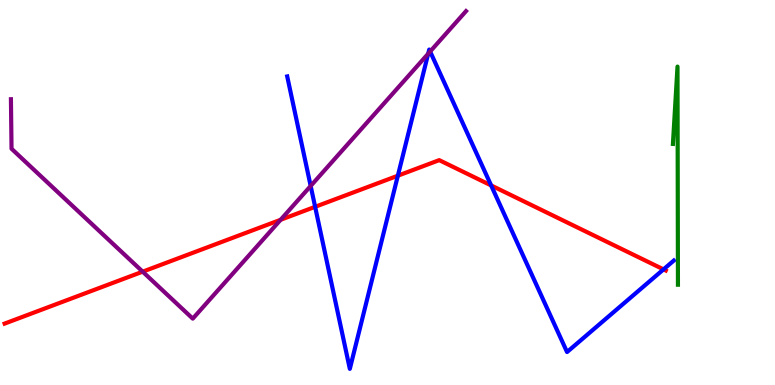[{'lines': ['blue', 'red'], 'intersections': [{'x': 4.07, 'y': 4.63}, {'x': 5.13, 'y': 5.44}, {'x': 6.34, 'y': 5.18}, {'x': 8.56, 'y': 3.0}]}, {'lines': ['green', 'red'], 'intersections': []}, {'lines': ['purple', 'red'], 'intersections': [{'x': 1.84, 'y': 2.94}, {'x': 3.62, 'y': 4.29}]}, {'lines': ['blue', 'green'], 'intersections': []}, {'lines': ['blue', 'purple'], 'intersections': [{'x': 4.01, 'y': 5.17}, {'x': 5.53, 'y': 8.6}, {'x': 5.55, 'y': 8.66}]}, {'lines': ['green', 'purple'], 'intersections': []}]